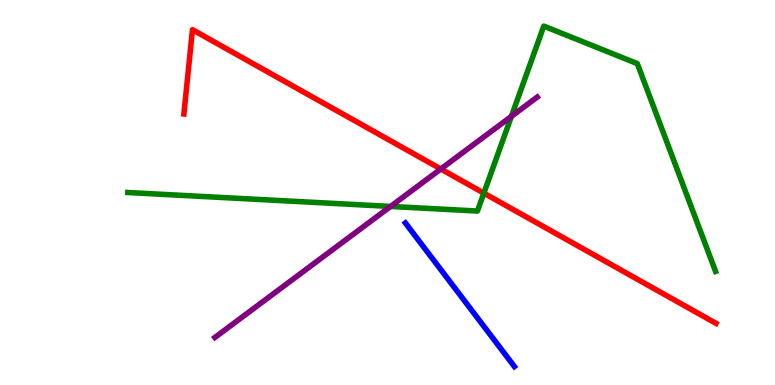[{'lines': ['blue', 'red'], 'intersections': []}, {'lines': ['green', 'red'], 'intersections': [{'x': 6.24, 'y': 4.98}]}, {'lines': ['purple', 'red'], 'intersections': [{'x': 5.69, 'y': 5.61}]}, {'lines': ['blue', 'green'], 'intersections': []}, {'lines': ['blue', 'purple'], 'intersections': []}, {'lines': ['green', 'purple'], 'intersections': [{'x': 5.04, 'y': 4.64}, {'x': 6.6, 'y': 6.98}]}]